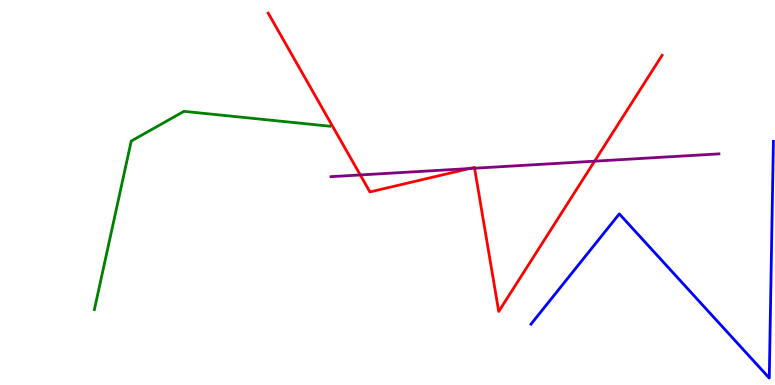[{'lines': ['blue', 'red'], 'intersections': []}, {'lines': ['green', 'red'], 'intersections': []}, {'lines': ['purple', 'red'], 'intersections': [{'x': 4.65, 'y': 5.46}, {'x': 6.06, 'y': 5.62}, {'x': 6.12, 'y': 5.63}, {'x': 7.67, 'y': 5.81}]}, {'lines': ['blue', 'green'], 'intersections': []}, {'lines': ['blue', 'purple'], 'intersections': []}, {'lines': ['green', 'purple'], 'intersections': []}]